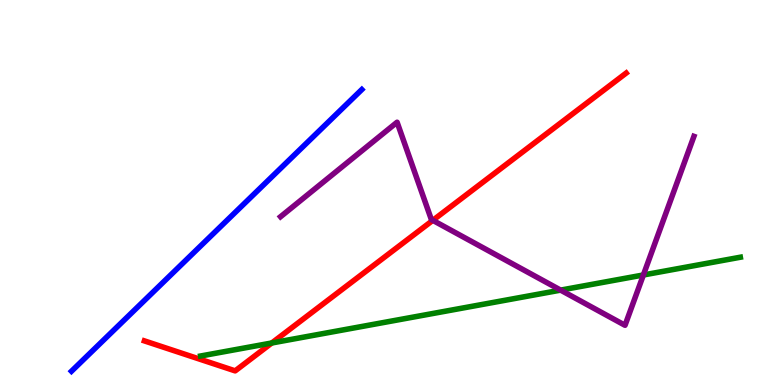[{'lines': ['blue', 'red'], 'intersections': []}, {'lines': ['green', 'red'], 'intersections': [{'x': 3.51, 'y': 1.09}]}, {'lines': ['purple', 'red'], 'intersections': [{'x': 5.58, 'y': 4.28}]}, {'lines': ['blue', 'green'], 'intersections': []}, {'lines': ['blue', 'purple'], 'intersections': []}, {'lines': ['green', 'purple'], 'intersections': [{'x': 7.23, 'y': 2.46}, {'x': 8.3, 'y': 2.86}]}]